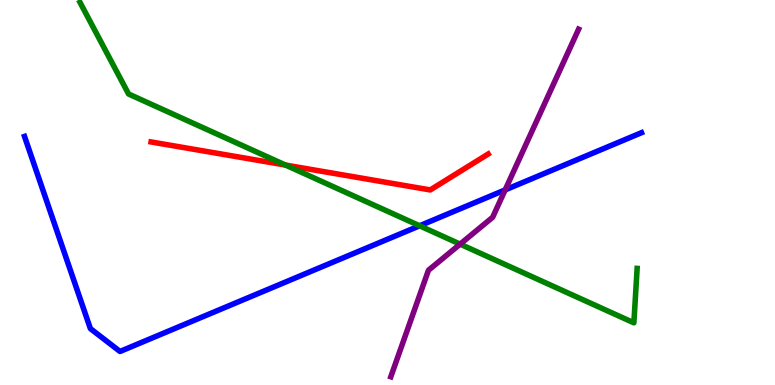[{'lines': ['blue', 'red'], 'intersections': []}, {'lines': ['green', 'red'], 'intersections': [{'x': 3.68, 'y': 5.71}]}, {'lines': ['purple', 'red'], 'intersections': []}, {'lines': ['blue', 'green'], 'intersections': [{'x': 5.41, 'y': 4.14}]}, {'lines': ['blue', 'purple'], 'intersections': [{'x': 6.52, 'y': 5.07}]}, {'lines': ['green', 'purple'], 'intersections': [{'x': 5.94, 'y': 3.66}]}]